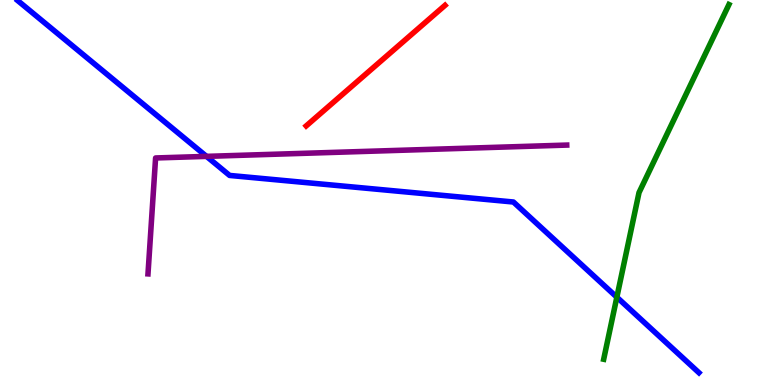[{'lines': ['blue', 'red'], 'intersections': []}, {'lines': ['green', 'red'], 'intersections': []}, {'lines': ['purple', 'red'], 'intersections': []}, {'lines': ['blue', 'green'], 'intersections': [{'x': 7.96, 'y': 2.28}]}, {'lines': ['blue', 'purple'], 'intersections': [{'x': 2.66, 'y': 5.94}]}, {'lines': ['green', 'purple'], 'intersections': []}]